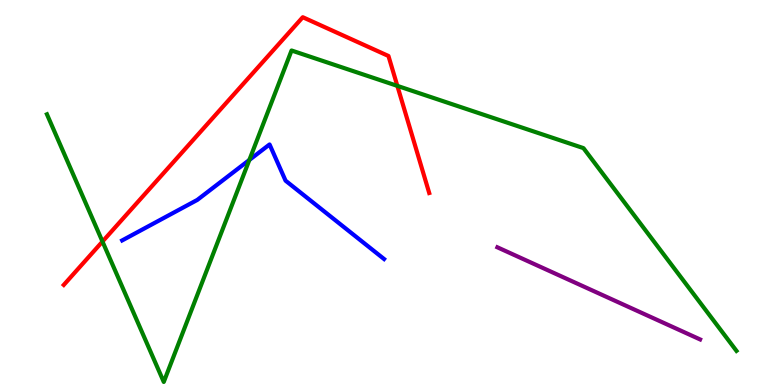[{'lines': ['blue', 'red'], 'intersections': []}, {'lines': ['green', 'red'], 'intersections': [{'x': 1.32, 'y': 3.73}, {'x': 5.13, 'y': 7.77}]}, {'lines': ['purple', 'red'], 'intersections': []}, {'lines': ['blue', 'green'], 'intersections': [{'x': 3.22, 'y': 5.85}]}, {'lines': ['blue', 'purple'], 'intersections': []}, {'lines': ['green', 'purple'], 'intersections': []}]